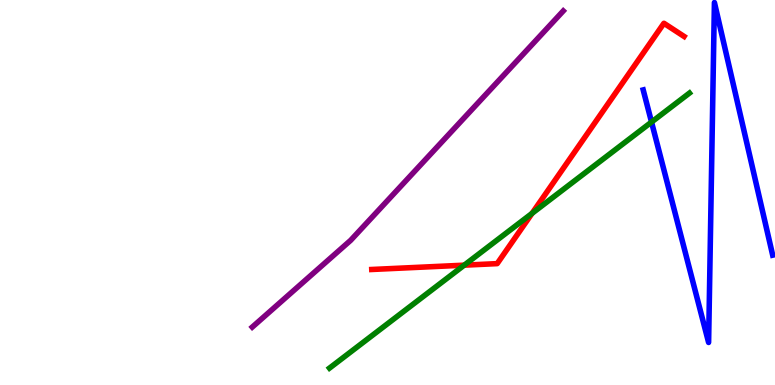[{'lines': ['blue', 'red'], 'intersections': []}, {'lines': ['green', 'red'], 'intersections': [{'x': 5.99, 'y': 3.11}, {'x': 6.87, 'y': 4.46}]}, {'lines': ['purple', 'red'], 'intersections': []}, {'lines': ['blue', 'green'], 'intersections': [{'x': 8.41, 'y': 6.83}]}, {'lines': ['blue', 'purple'], 'intersections': []}, {'lines': ['green', 'purple'], 'intersections': []}]